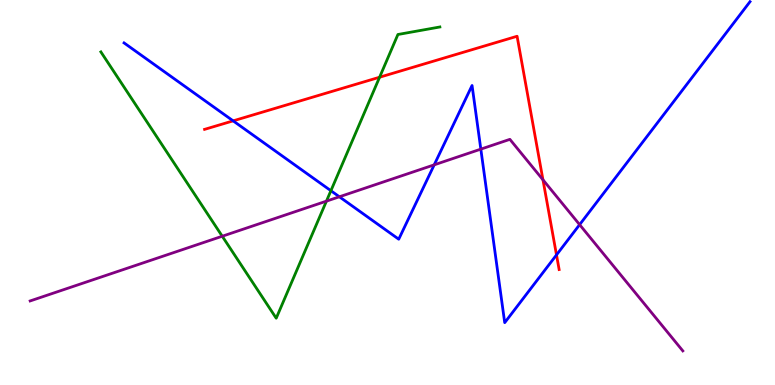[{'lines': ['blue', 'red'], 'intersections': [{'x': 3.01, 'y': 6.86}, {'x': 7.18, 'y': 3.38}]}, {'lines': ['green', 'red'], 'intersections': [{'x': 4.9, 'y': 7.99}]}, {'lines': ['purple', 'red'], 'intersections': [{'x': 7.01, 'y': 5.33}]}, {'lines': ['blue', 'green'], 'intersections': [{'x': 4.27, 'y': 5.05}]}, {'lines': ['blue', 'purple'], 'intersections': [{'x': 4.38, 'y': 4.89}, {'x': 5.6, 'y': 5.72}, {'x': 6.2, 'y': 6.13}, {'x': 7.48, 'y': 4.17}]}, {'lines': ['green', 'purple'], 'intersections': [{'x': 2.87, 'y': 3.86}, {'x': 4.21, 'y': 4.78}]}]